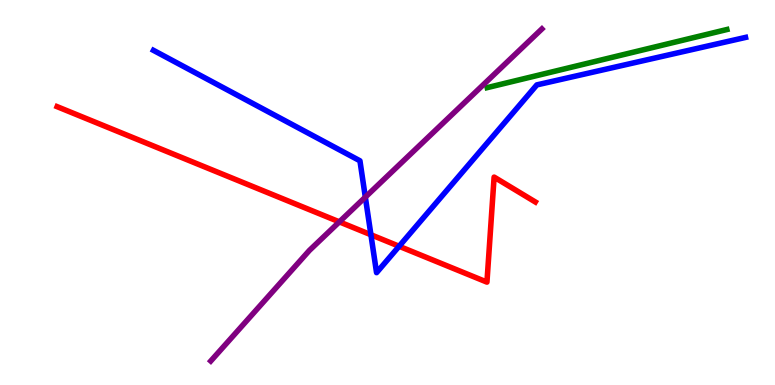[{'lines': ['blue', 'red'], 'intersections': [{'x': 4.79, 'y': 3.9}, {'x': 5.15, 'y': 3.6}]}, {'lines': ['green', 'red'], 'intersections': []}, {'lines': ['purple', 'red'], 'intersections': [{'x': 4.38, 'y': 4.24}]}, {'lines': ['blue', 'green'], 'intersections': []}, {'lines': ['blue', 'purple'], 'intersections': [{'x': 4.71, 'y': 4.88}]}, {'lines': ['green', 'purple'], 'intersections': []}]